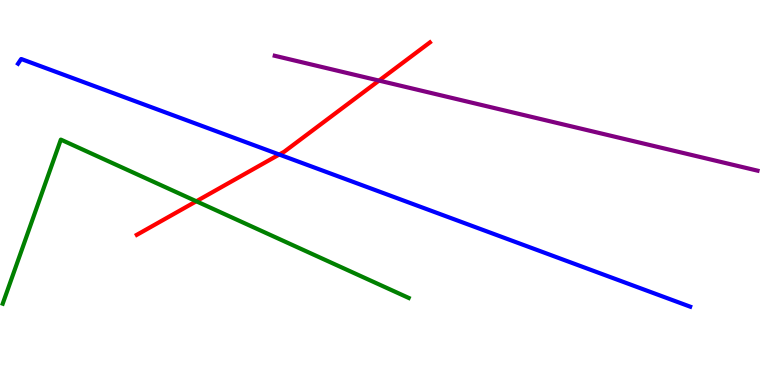[{'lines': ['blue', 'red'], 'intersections': [{'x': 3.6, 'y': 5.99}]}, {'lines': ['green', 'red'], 'intersections': [{'x': 2.53, 'y': 4.77}]}, {'lines': ['purple', 'red'], 'intersections': [{'x': 4.89, 'y': 7.91}]}, {'lines': ['blue', 'green'], 'intersections': []}, {'lines': ['blue', 'purple'], 'intersections': []}, {'lines': ['green', 'purple'], 'intersections': []}]